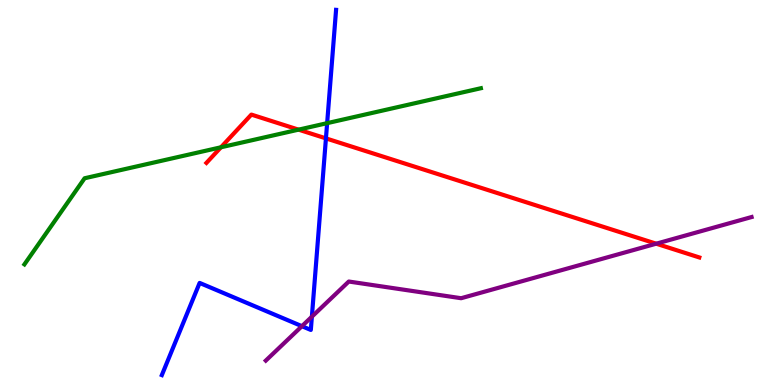[{'lines': ['blue', 'red'], 'intersections': [{'x': 4.21, 'y': 6.41}]}, {'lines': ['green', 'red'], 'intersections': [{'x': 2.85, 'y': 6.17}, {'x': 3.85, 'y': 6.63}]}, {'lines': ['purple', 'red'], 'intersections': [{'x': 8.47, 'y': 3.67}]}, {'lines': ['blue', 'green'], 'intersections': [{'x': 4.22, 'y': 6.8}]}, {'lines': ['blue', 'purple'], 'intersections': [{'x': 3.9, 'y': 1.53}, {'x': 4.02, 'y': 1.77}]}, {'lines': ['green', 'purple'], 'intersections': []}]